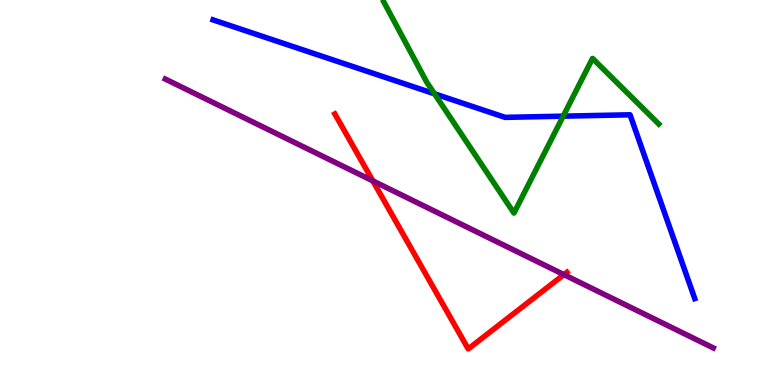[{'lines': ['blue', 'red'], 'intersections': []}, {'lines': ['green', 'red'], 'intersections': []}, {'lines': ['purple', 'red'], 'intersections': [{'x': 4.81, 'y': 5.3}, {'x': 7.28, 'y': 2.87}]}, {'lines': ['blue', 'green'], 'intersections': [{'x': 5.61, 'y': 7.56}, {'x': 7.27, 'y': 6.98}]}, {'lines': ['blue', 'purple'], 'intersections': []}, {'lines': ['green', 'purple'], 'intersections': []}]